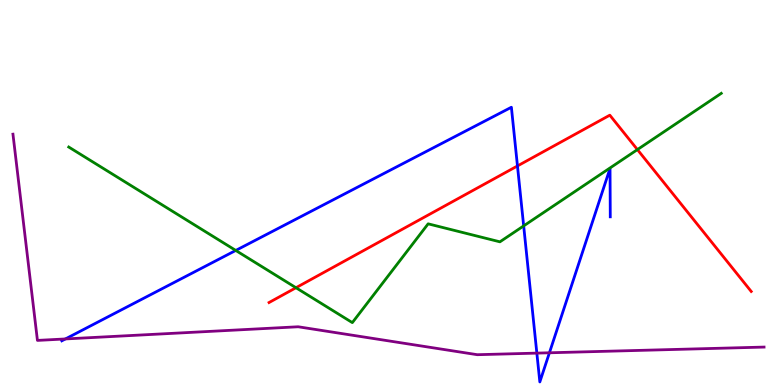[{'lines': ['blue', 'red'], 'intersections': [{'x': 6.68, 'y': 5.69}]}, {'lines': ['green', 'red'], 'intersections': [{'x': 3.82, 'y': 2.53}, {'x': 8.22, 'y': 6.11}]}, {'lines': ['purple', 'red'], 'intersections': []}, {'lines': ['blue', 'green'], 'intersections': [{'x': 3.04, 'y': 3.49}, {'x': 6.76, 'y': 4.13}]}, {'lines': ['blue', 'purple'], 'intersections': [{'x': 0.844, 'y': 1.2}, {'x': 6.93, 'y': 0.828}, {'x': 7.09, 'y': 0.837}]}, {'lines': ['green', 'purple'], 'intersections': []}]